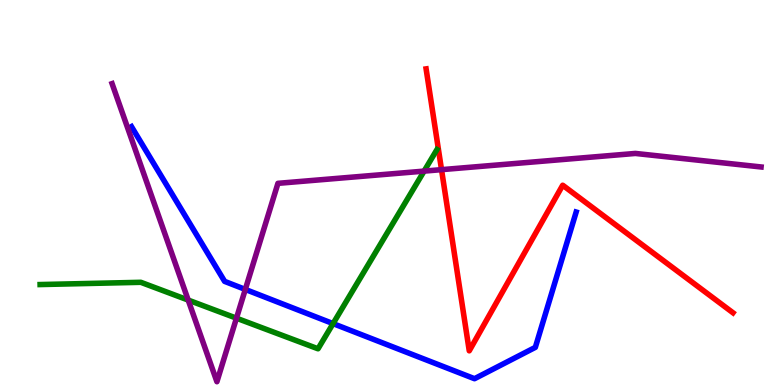[{'lines': ['blue', 'red'], 'intersections': []}, {'lines': ['green', 'red'], 'intersections': []}, {'lines': ['purple', 'red'], 'intersections': [{'x': 5.7, 'y': 5.59}]}, {'lines': ['blue', 'green'], 'intersections': [{'x': 4.3, 'y': 1.59}]}, {'lines': ['blue', 'purple'], 'intersections': [{'x': 3.17, 'y': 2.48}]}, {'lines': ['green', 'purple'], 'intersections': [{'x': 2.43, 'y': 2.21}, {'x': 3.05, 'y': 1.74}, {'x': 5.47, 'y': 5.56}]}]